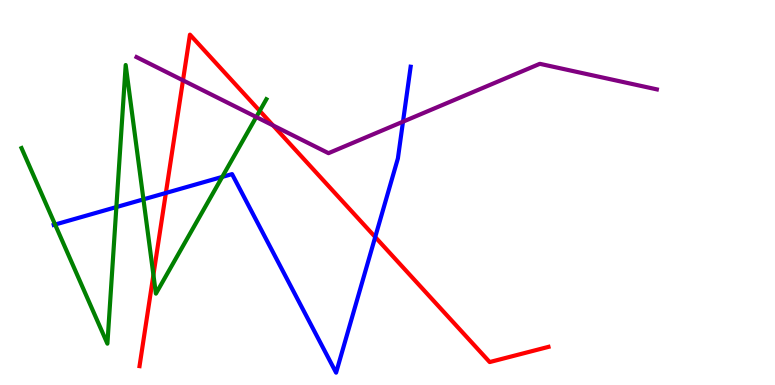[{'lines': ['blue', 'red'], 'intersections': [{'x': 2.14, 'y': 4.99}, {'x': 4.84, 'y': 3.84}]}, {'lines': ['green', 'red'], 'intersections': [{'x': 1.98, 'y': 2.86}, {'x': 3.35, 'y': 7.12}]}, {'lines': ['purple', 'red'], 'intersections': [{'x': 2.36, 'y': 7.91}, {'x': 3.52, 'y': 6.74}]}, {'lines': ['blue', 'green'], 'intersections': [{'x': 0.711, 'y': 4.17}, {'x': 1.5, 'y': 4.62}, {'x': 1.85, 'y': 4.82}, {'x': 2.87, 'y': 5.41}]}, {'lines': ['blue', 'purple'], 'intersections': [{'x': 5.2, 'y': 6.84}]}, {'lines': ['green', 'purple'], 'intersections': [{'x': 3.31, 'y': 6.96}]}]